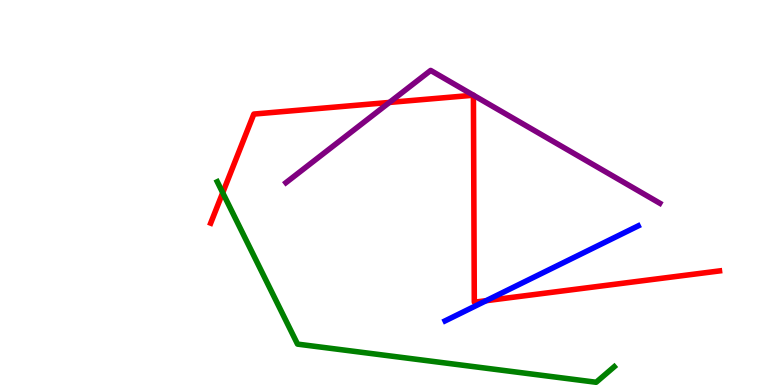[{'lines': ['blue', 'red'], 'intersections': [{'x': 6.27, 'y': 2.19}]}, {'lines': ['green', 'red'], 'intersections': [{'x': 2.87, 'y': 4.99}]}, {'lines': ['purple', 'red'], 'intersections': [{'x': 5.02, 'y': 7.34}]}, {'lines': ['blue', 'green'], 'intersections': []}, {'lines': ['blue', 'purple'], 'intersections': []}, {'lines': ['green', 'purple'], 'intersections': []}]